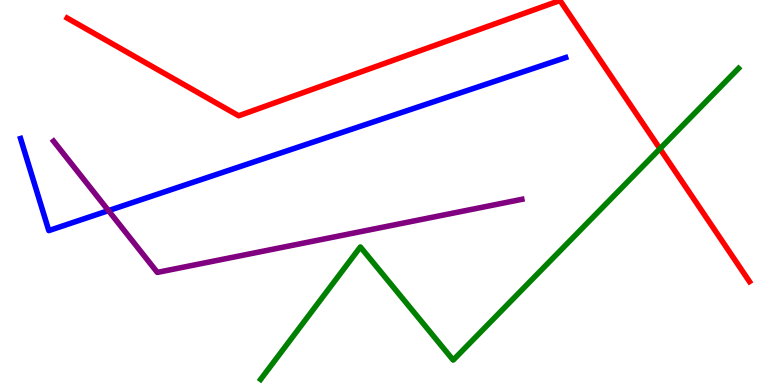[{'lines': ['blue', 'red'], 'intersections': []}, {'lines': ['green', 'red'], 'intersections': [{'x': 8.52, 'y': 6.14}]}, {'lines': ['purple', 'red'], 'intersections': []}, {'lines': ['blue', 'green'], 'intersections': []}, {'lines': ['blue', 'purple'], 'intersections': [{'x': 1.4, 'y': 4.53}]}, {'lines': ['green', 'purple'], 'intersections': []}]